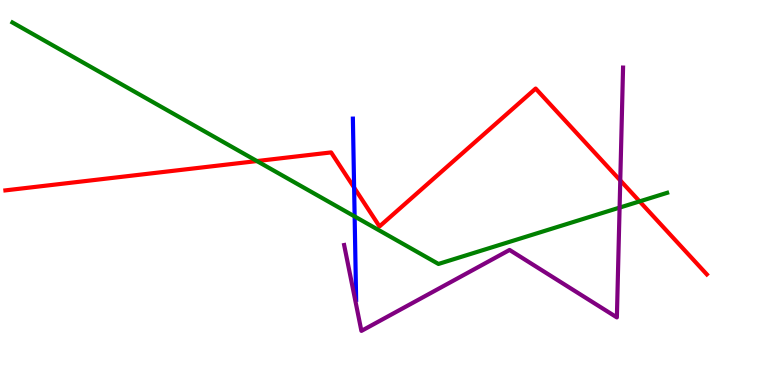[{'lines': ['blue', 'red'], 'intersections': [{'x': 4.57, 'y': 5.13}]}, {'lines': ['green', 'red'], 'intersections': [{'x': 3.32, 'y': 5.82}, {'x': 8.25, 'y': 4.77}]}, {'lines': ['purple', 'red'], 'intersections': [{'x': 8.0, 'y': 5.31}]}, {'lines': ['blue', 'green'], 'intersections': [{'x': 4.58, 'y': 4.38}]}, {'lines': ['blue', 'purple'], 'intersections': []}, {'lines': ['green', 'purple'], 'intersections': [{'x': 7.99, 'y': 4.61}]}]